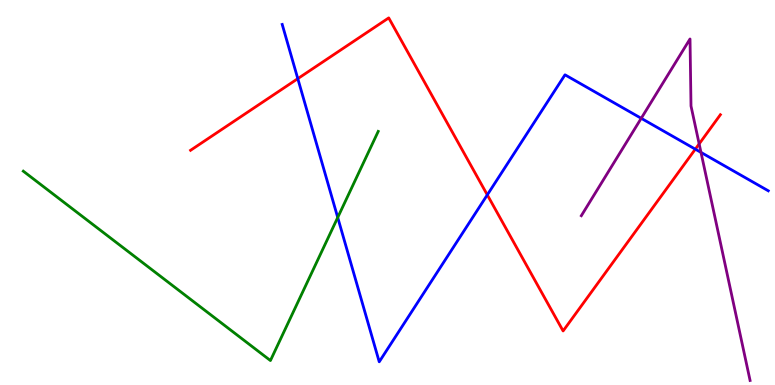[{'lines': ['blue', 'red'], 'intersections': [{'x': 3.84, 'y': 7.96}, {'x': 6.29, 'y': 4.94}, {'x': 8.97, 'y': 6.13}]}, {'lines': ['green', 'red'], 'intersections': []}, {'lines': ['purple', 'red'], 'intersections': [{'x': 9.02, 'y': 6.26}]}, {'lines': ['blue', 'green'], 'intersections': [{'x': 4.36, 'y': 4.35}]}, {'lines': ['blue', 'purple'], 'intersections': [{'x': 8.27, 'y': 6.93}, {'x': 9.05, 'y': 6.04}]}, {'lines': ['green', 'purple'], 'intersections': []}]